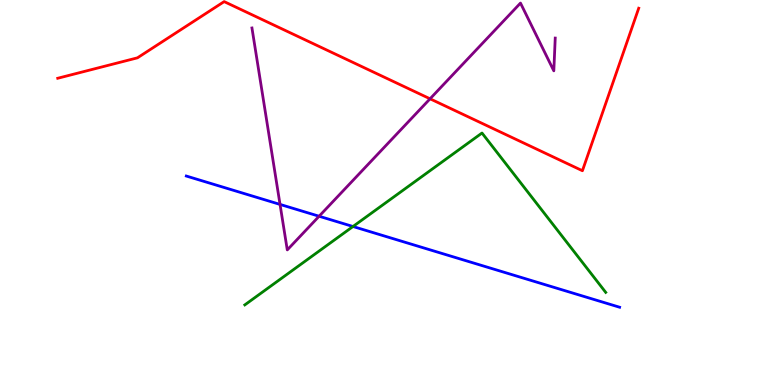[{'lines': ['blue', 'red'], 'intersections': []}, {'lines': ['green', 'red'], 'intersections': []}, {'lines': ['purple', 'red'], 'intersections': [{'x': 5.55, 'y': 7.43}]}, {'lines': ['blue', 'green'], 'intersections': [{'x': 4.55, 'y': 4.12}]}, {'lines': ['blue', 'purple'], 'intersections': [{'x': 3.61, 'y': 4.69}, {'x': 4.12, 'y': 4.38}]}, {'lines': ['green', 'purple'], 'intersections': []}]